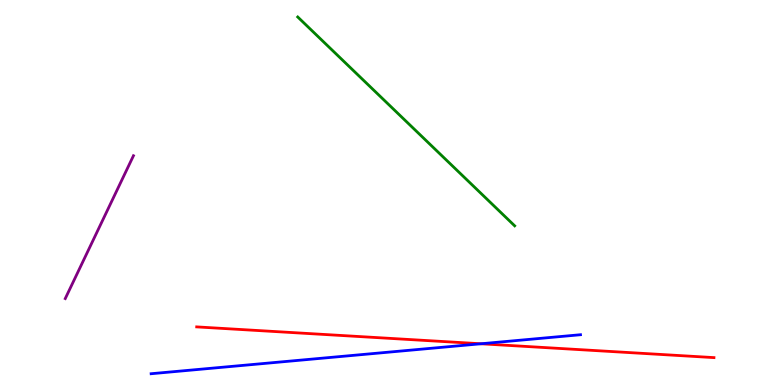[{'lines': ['blue', 'red'], 'intersections': [{'x': 6.21, 'y': 1.07}]}, {'lines': ['green', 'red'], 'intersections': []}, {'lines': ['purple', 'red'], 'intersections': []}, {'lines': ['blue', 'green'], 'intersections': []}, {'lines': ['blue', 'purple'], 'intersections': []}, {'lines': ['green', 'purple'], 'intersections': []}]